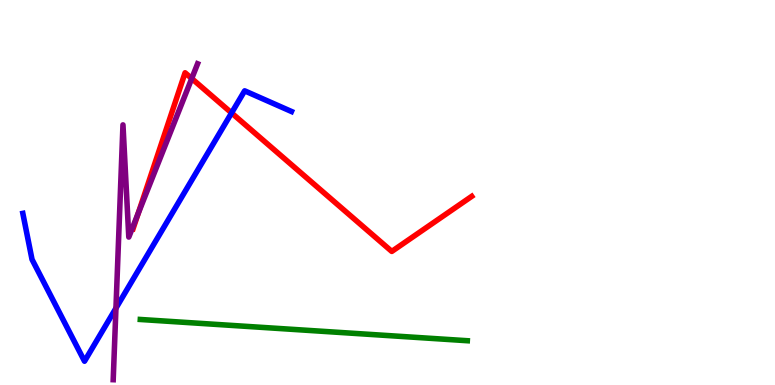[{'lines': ['blue', 'red'], 'intersections': [{'x': 2.99, 'y': 7.07}]}, {'lines': ['green', 'red'], 'intersections': []}, {'lines': ['purple', 'red'], 'intersections': [{'x': 1.78, 'y': 4.46}, {'x': 2.47, 'y': 7.96}]}, {'lines': ['blue', 'green'], 'intersections': []}, {'lines': ['blue', 'purple'], 'intersections': [{'x': 1.5, 'y': 2.0}]}, {'lines': ['green', 'purple'], 'intersections': []}]